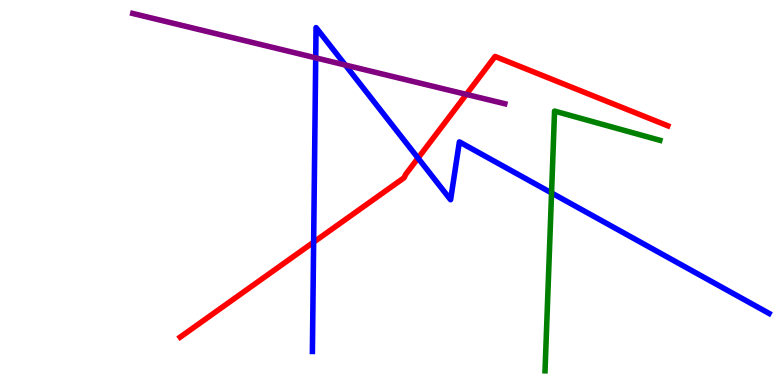[{'lines': ['blue', 'red'], 'intersections': [{'x': 4.05, 'y': 3.71}, {'x': 5.39, 'y': 5.89}]}, {'lines': ['green', 'red'], 'intersections': []}, {'lines': ['purple', 'red'], 'intersections': [{'x': 6.02, 'y': 7.55}]}, {'lines': ['blue', 'green'], 'intersections': [{'x': 7.12, 'y': 4.99}]}, {'lines': ['blue', 'purple'], 'intersections': [{'x': 4.07, 'y': 8.5}, {'x': 4.46, 'y': 8.31}]}, {'lines': ['green', 'purple'], 'intersections': []}]